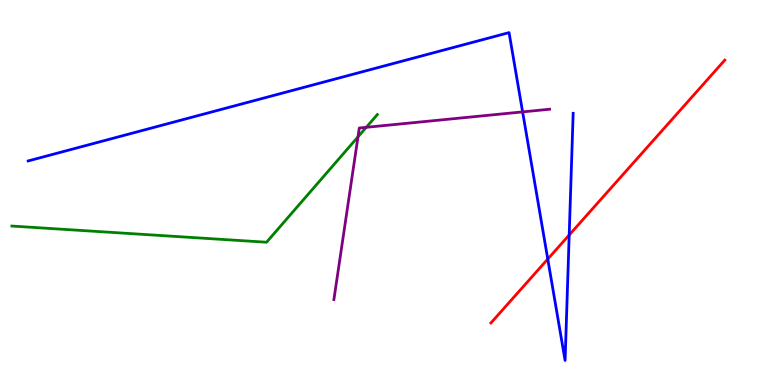[{'lines': ['blue', 'red'], 'intersections': [{'x': 7.07, 'y': 3.27}, {'x': 7.34, 'y': 3.9}]}, {'lines': ['green', 'red'], 'intersections': []}, {'lines': ['purple', 'red'], 'intersections': []}, {'lines': ['blue', 'green'], 'intersections': []}, {'lines': ['blue', 'purple'], 'intersections': [{'x': 6.74, 'y': 7.09}]}, {'lines': ['green', 'purple'], 'intersections': [{'x': 4.62, 'y': 6.45}, {'x': 4.73, 'y': 6.69}]}]